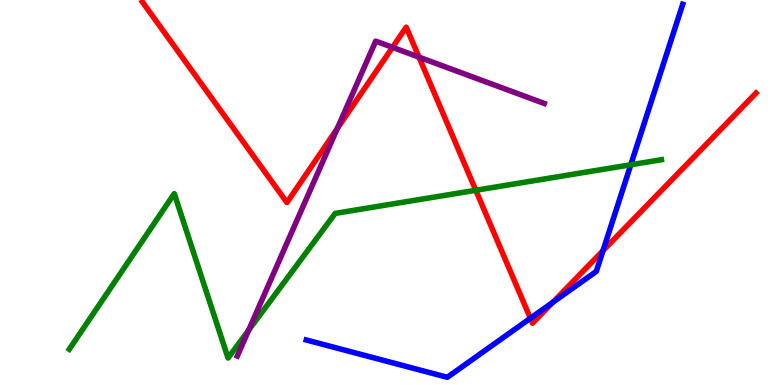[{'lines': ['blue', 'red'], 'intersections': [{'x': 6.84, 'y': 1.73}, {'x': 7.13, 'y': 2.15}, {'x': 7.78, 'y': 3.49}]}, {'lines': ['green', 'red'], 'intersections': [{'x': 6.14, 'y': 5.06}]}, {'lines': ['purple', 'red'], 'intersections': [{'x': 4.35, 'y': 6.66}, {'x': 5.06, 'y': 8.77}, {'x': 5.41, 'y': 8.52}]}, {'lines': ['blue', 'green'], 'intersections': [{'x': 8.14, 'y': 5.72}]}, {'lines': ['blue', 'purple'], 'intersections': []}, {'lines': ['green', 'purple'], 'intersections': [{'x': 3.21, 'y': 1.42}]}]